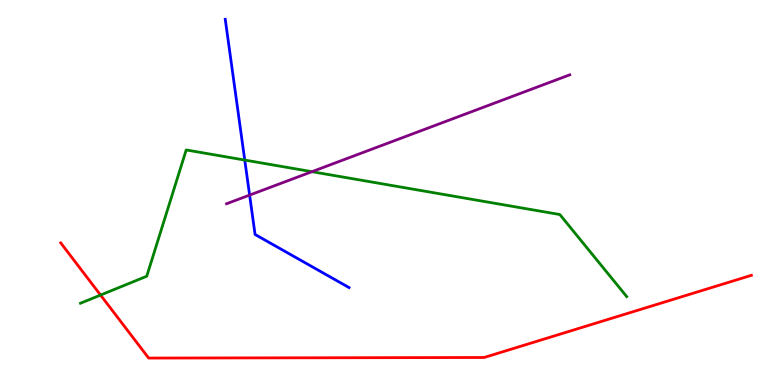[{'lines': ['blue', 'red'], 'intersections': []}, {'lines': ['green', 'red'], 'intersections': [{'x': 1.3, 'y': 2.34}]}, {'lines': ['purple', 'red'], 'intersections': []}, {'lines': ['blue', 'green'], 'intersections': [{'x': 3.16, 'y': 5.84}]}, {'lines': ['blue', 'purple'], 'intersections': [{'x': 3.22, 'y': 4.93}]}, {'lines': ['green', 'purple'], 'intersections': [{'x': 4.02, 'y': 5.54}]}]